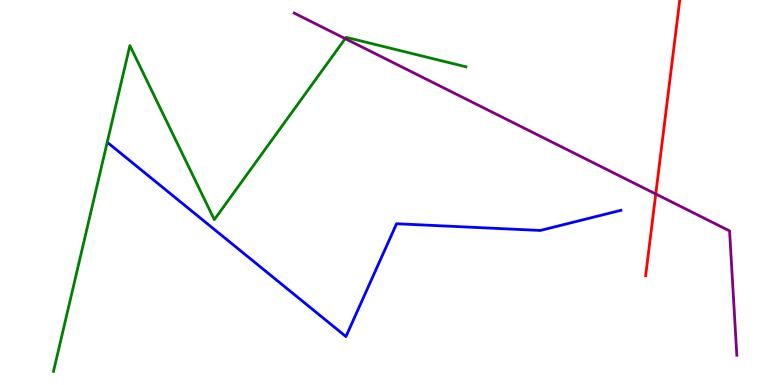[{'lines': ['blue', 'red'], 'intersections': []}, {'lines': ['green', 'red'], 'intersections': []}, {'lines': ['purple', 'red'], 'intersections': [{'x': 8.46, 'y': 4.96}]}, {'lines': ['blue', 'green'], 'intersections': []}, {'lines': ['blue', 'purple'], 'intersections': []}, {'lines': ['green', 'purple'], 'intersections': [{'x': 4.45, 'y': 9.0}]}]